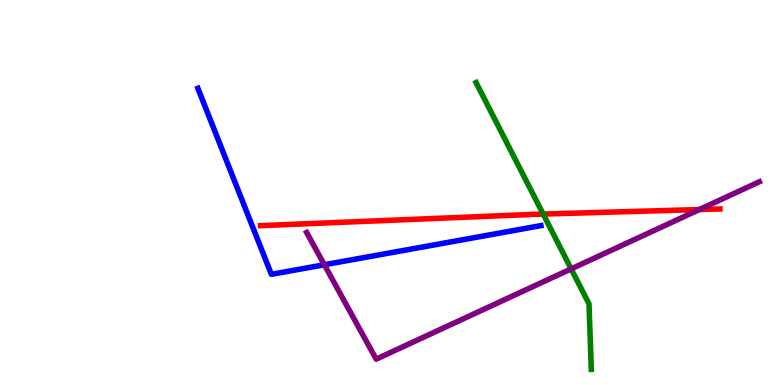[{'lines': ['blue', 'red'], 'intersections': []}, {'lines': ['green', 'red'], 'intersections': [{'x': 7.01, 'y': 4.44}]}, {'lines': ['purple', 'red'], 'intersections': [{'x': 9.02, 'y': 4.56}]}, {'lines': ['blue', 'green'], 'intersections': []}, {'lines': ['blue', 'purple'], 'intersections': [{'x': 4.19, 'y': 3.12}]}, {'lines': ['green', 'purple'], 'intersections': [{'x': 7.37, 'y': 3.02}]}]